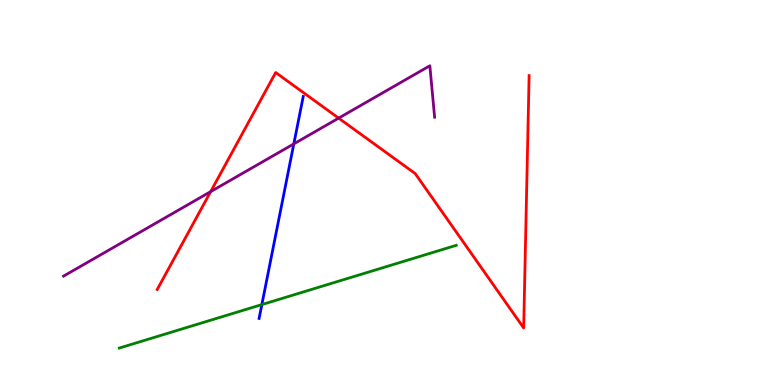[{'lines': ['blue', 'red'], 'intersections': []}, {'lines': ['green', 'red'], 'intersections': []}, {'lines': ['purple', 'red'], 'intersections': [{'x': 2.72, 'y': 5.02}, {'x': 4.37, 'y': 6.93}]}, {'lines': ['blue', 'green'], 'intersections': [{'x': 3.38, 'y': 2.09}]}, {'lines': ['blue', 'purple'], 'intersections': [{'x': 3.79, 'y': 6.26}]}, {'lines': ['green', 'purple'], 'intersections': []}]